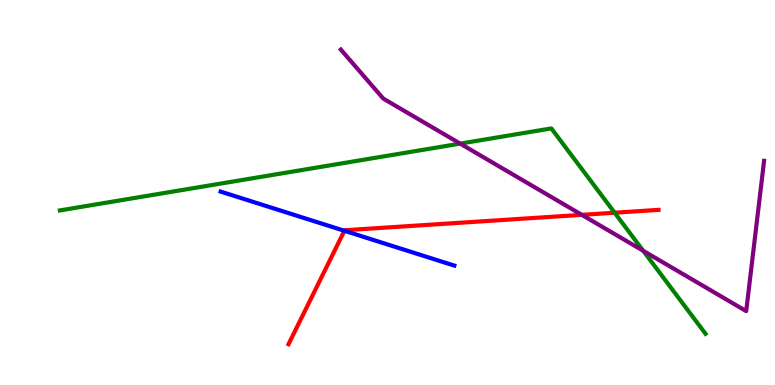[{'lines': ['blue', 'red'], 'intersections': [{'x': 4.44, 'y': 4.01}]}, {'lines': ['green', 'red'], 'intersections': [{'x': 7.93, 'y': 4.47}]}, {'lines': ['purple', 'red'], 'intersections': [{'x': 7.51, 'y': 4.42}]}, {'lines': ['blue', 'green'], 'intersections': []}, {'lines': ['blue', 'purple'], 'intersections': []}, {'lines': ['green', 'purple'], 'intersections': [{'x': 5.94, 'y': 6.27}, {'x': 8.3, 'y': 3.49}]}]